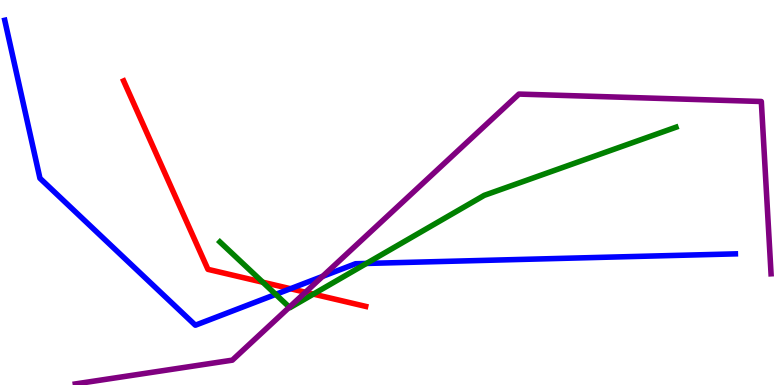[{'lines': ['blue', 'red'], 'intersections': [{'x': 3.75, 'y': 2.5}]}, {'lines': ['green', 'red'], 'intersections': [{'x': 3.39, 'y': 2.67}, {'x': 4.04, 'y': 2.36}]}, {'lines': ['purple', 'red'], 'intersections': [{'x': 3.94, 'y': 2.41}]}, {'lines': ['blue', 'green'], 'intersections': [{'x': 3.56, 'y': 2.35}, {'x': 4.73, 'y': 3.16}]}, {'lines': ['blue', 'purple'], 'intersections': [{'x': 4.16, 'y': 2.82}]}, {'lines': ['green', 'purple'], 'intersections': [{'x': 3.73, 'y': 2.02}]}]